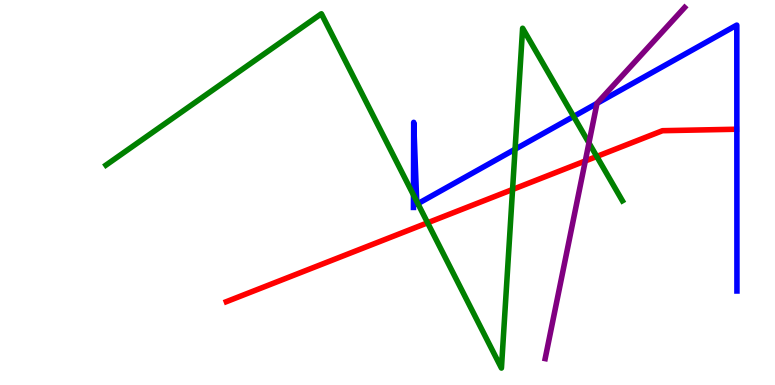[{'lines': ['blue', 'red'], 'intersections': []}, {'lines': ['green', 'red'], 'intersections': [{'x': 5.52, 'y': 4.21}, {'x': 6.61, 'y': 5.08}, {'x': 7.7, 'y': 5.94}]}, {'lines': ['purple', 'red'], 'intersections': [{'x': 7.55, 'y': 5.82}]}, {'lines': ['blue', 'green'], 'intersections': [{'x': 5.34, 'y': 4.93}, {'x': 5.38, 'y': 4.77}, {'x': 5.39, 'y': 4.71}, {'x': 6.65, 'y': 6.12}, {'x': 7.4, 'y': 6.98}]}, {'lines': ['blue', 'purple'], 'intersections': [{'x': 7.7, 'y': 7.31}]}, {'lines': ['green', 'purple'], 'intersections': [{'x': 7.6, 'y': 6.29}]}]